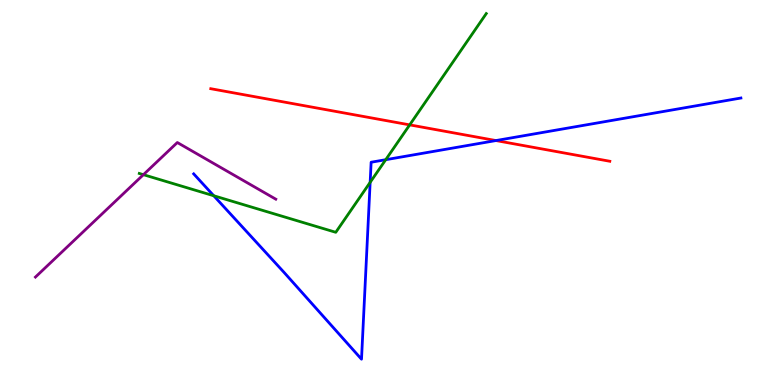[{'lines': ['blue', 'red'], 'intersections': [{'x': 6.4, 'y': 6.35}]}, {'lines': ['green', 'red'], 'intersections': [{'x': 5.29, 'y': 6.76}]}, {'lines': ['purple', 'red'], 'intersections': []}, {'lines': ['blue', 'green'], 'intersections': [{'x': 2.76, 'y': 4.92}, {'x': 4.78, 'y': 5.26}, {'x': 4.98, 'y': 5.85}]}, {'lines': ['blue', 'purple'], 'intersections': []}, {'lines': ['green', 'purple'], 'intersections': [{'x': 1.85, 'y': 5.46}]}]